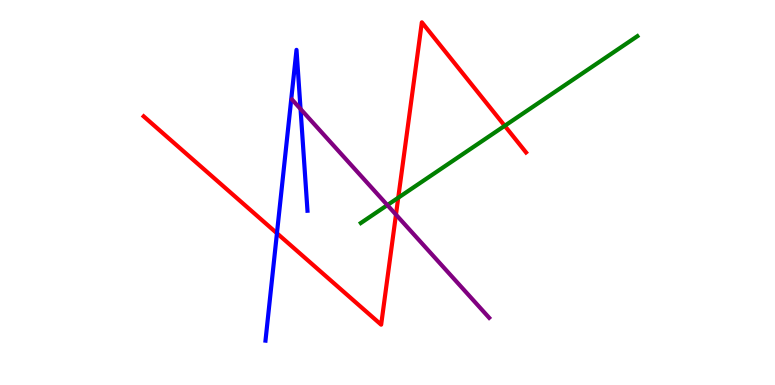[{'lines': ['blue', 'red'], 'intersections': [{'x': 3.57, 'y': 3.94}]}, {'lines': ['green', 'red'], 'intersections': [{'x': 5.14, 'y': 4.86}, {'x': 6.51, 'y': 6.73}]}, {'lines': ['purple', 'red'], 'intersections': [{'x': 5.11, 'y': 4.43}]}, {'lines': ['blue', 'green'], 'intersections': []}, {'lines': ['blue', 'purple'], 'intersections': [{'x': 3.88, 'y': 7.17}]}, {'lines': ['green', 'purple'], 'intersections': [{'x': 5.0, 'y': 4.67}]}]